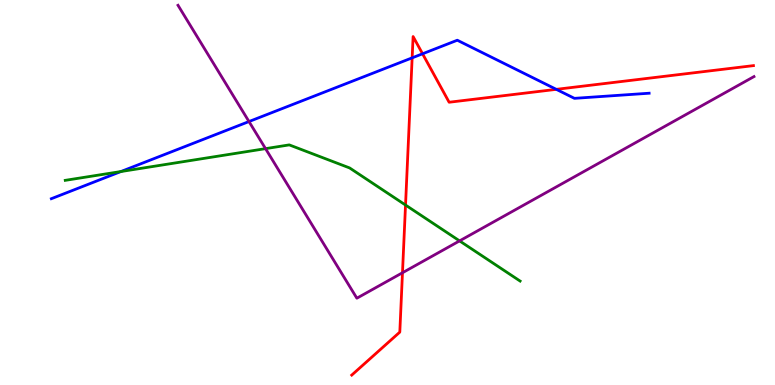[{'lines': ['blue', 'red'], 'intersections': [{'x': 5.32, 'y': 8.5}, {'x': 5.45, 'y': 8.6}, {'x': 7.18, 'y': 7.68}]}, {'lines': ['green', 'red'], 'intersections': [{'x': 5.23, 'y': 4.67}]}, {'lines': ['purple', 'red'], 'intersections': [{'x': 5.19, 'y': 2.92}]}, {'lines': ['blue', 'green'], 'intersections': [{'x': 1.56, 'y': 5.54}]}, {'lines': ['blue', 'purple'], 'intersections': [{'x': 3.21, 'y': 6.84}]}, {'lines': ['green', 'purple'], 'intersections': [{'x': 3.43, 'y': 6.14}, {'x': 5.93, 'y': 3.74}]}]